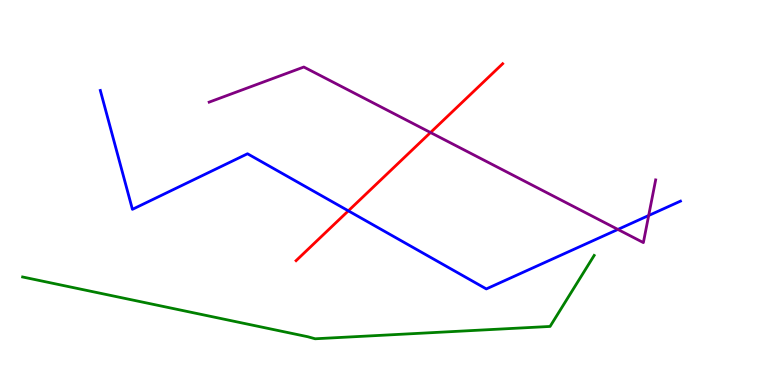[{'lines': ['blue', 'red'], 'intersections': [{'x': 4.49, 'y': 4.52}]}, {'lines': ['green', 'red'], 'intersections': []}, {'lines': ['purple', 'red'], 'intersections': [{'x': 5.55, 'y': 6.56}]}, {'lines': ['blue', 'green'], 'intersections': []}, {'lines': ['blue', 'purple'], 'intersections': [{'x': 7.97, 'y': 4.04}, {'x': 8.37, 'y': 4.4}]}, {'lines': ['green', 'purple'], 'intersections': []}]